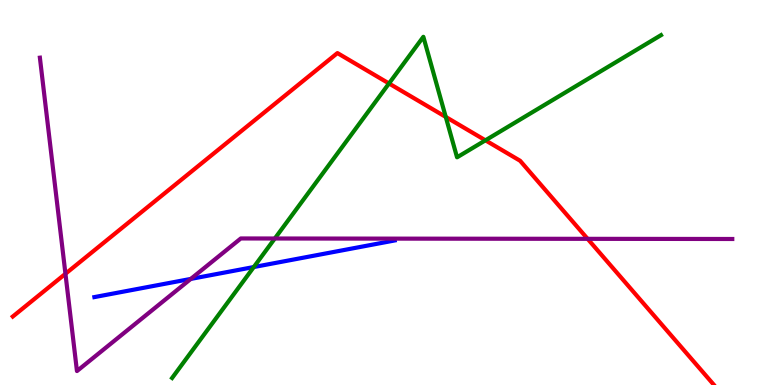[{'lines': ['blue', 'red'], 'intersections': []}, {'lines': ['green', 'red'], 'intersections': [{'x': 5.02, 'y': 7.83}, {'x': 5.75, 'y': 6.96}, {'x': 6.26, 'y': 6.36}]}, {'lines': ['purple', 'red'], 'intersections': [{'x': 0.844, 'y': 2.89}, {'x': 7.58, 'y': 3.8}]}, {'lines': ['blue', 'green'], 'intersections': [{'x': 3.27, 'y': 3.06}]}, {'lines': ['blue', 'purple'], 'intersections': [{'x': 2.46, 'y': 2.76}]}, {'lines': ['green', 'purple'], 'intersections': [{'x': 3.55, 'y': 3.81}]}]